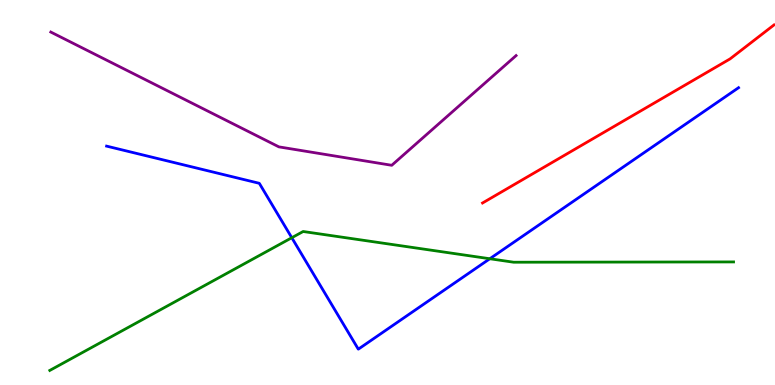[{'lines': ['blue', 'red'], 'intersections': []}, {'lines': ['green', 'red'], 'intersections': []}, {'lines': ['purple', 'red'], 'intersections': []}, {'lines': ['blue', 'green'], 'intersections': [{'x': 3.77, 'y': 3.83}, {'x': 6.32, 'y': 3.28}]}, {'lines': ['blue', 'purple'], 'intersections': []}, {'lines': ['green', 'purple'], 'intersections': []}]